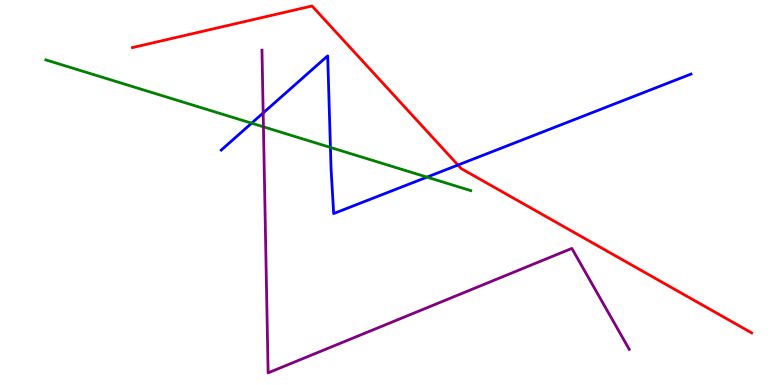[{'lines': ['blue', 'red'], 'intersections': [{'x': 5.91, 'y': 5.71}]}, {'lines': ['green', 'red'], 'intersections': []}, {'lines': ['purple', 'red'], 'intersections': []}, {'lines': ['blue', 'green'], 'intersections': [{'x': 3.25, 'y': 6.8}, {'x': 4.26, 'y': 6.17}, {'x': 5.51, 'y': 5.4}]}, {'lines': ['blue', 'purple'], 'intersections': [{'x': 3.4, 'y': 7.07}]}, {'lines': ['green', 'purple'], 'intersections': [{'x': 3.4, 'y': 6.71}]}]